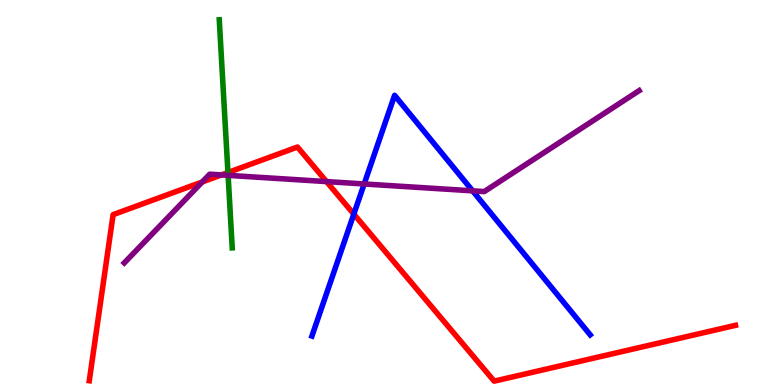[{'lines': ['blue', 'red'], 'intersections': [{'x': 4.57, 'y': 4.44}]}, {'lines': ['green', 'red'], 'intersections': [{'x': 2.94, 'y': 5.52}]}, {'lines': ['purple', 'red'], 'intersections': [{'x': 2.61, 'y': 5.27}, {'x': 2.86, 'y': 5.46}, {'x': 4.21, 'y': 5.28}]}, {'lines': ['blue', 'green'], 'intersections': []}, {'lines': ['blue', 'purple'], 'intersections': [{'x': 4.7, 'y': 5.22}, {'x': 6.1, 'y': 5.04}]}, {'lines': ['green', 'purple'], 'intersections': [{'x': 2.94, 'y': 5.45}]}]